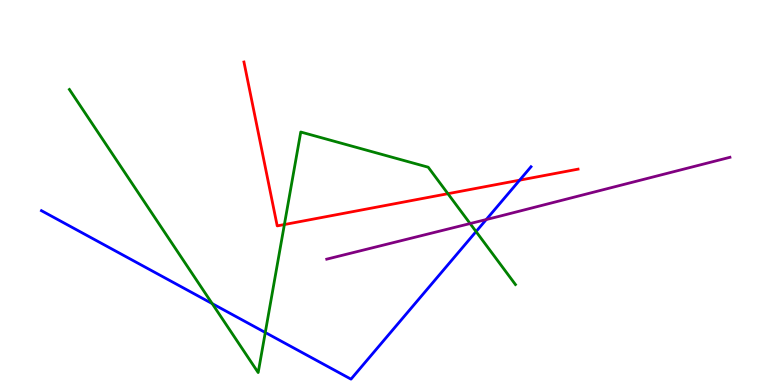[{'lines': ['blue', 'red'], 'intersections': [{'x': 6.71, 'y': 5.32}]}, {'lines': ['green', 'red'], 'intersections': [{'x': 3.67, 'y': 4.17}, {'x': 5.78, 'y': 4.97}]}, {'lines': ['purple', 'red'], 'intersections': []}, {'lines': ['blue', 'green'], 'intersections': [{'x': 2.74, 'y': 2.11}, {'x': 3.42, 'y': 1.36}, {'x': 6.14, 'y': 3.98}]}, {'lines': ['blue', 'purple'], 'intersections': [{'x': 6.27, 'y': 4.3}]}, {'lines': ['green', 'purple'], 'intersections': [{'x': 6.07, 'y': 4.19}]}]